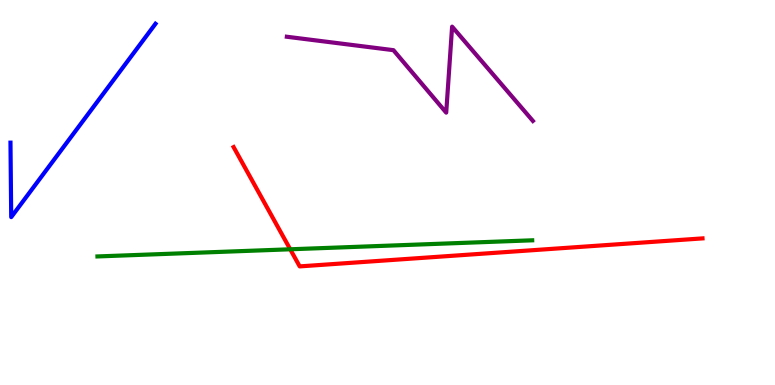[{'lines': ['blue', 'red'], 'intersections': []}, {'lines': ['green', 'red'], 'intersections': [{'x': 3.74, 'y': 3.52}]}, {'lines': ['purple', 'red'], 'intersections': []}, {'lines': ['blue', 'green'], 'intersections': []}, {'lines': ['blue', 'purple'], 'intersections': []}, {'lines': ['green', 'purple'], 'intersections': []}]